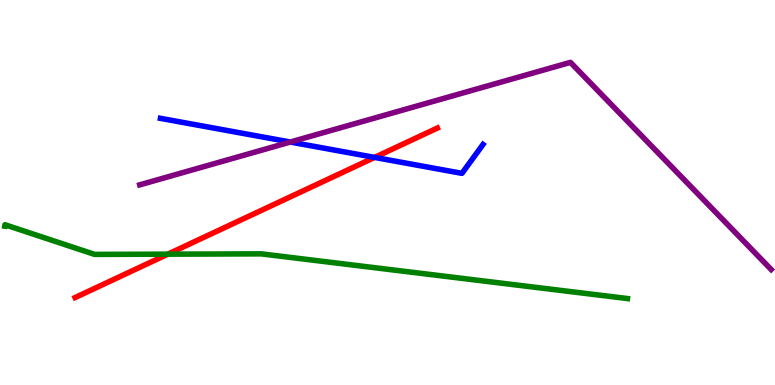[{'lines': ['blue', 'red'], 'intersections': [{'x': 4.83, 'y': 5.91}]}, {'lines': ['green', 'red'], 'intersections': [{'x': 2.17, 'y': 3.4}]}, {'lines': ['purple', 'red'], 'intersections': []}, {'lines': ['blue', 'green'], 'intersections': []}, {'lines': ['blue', 'purple'], 'intersections': [{'x': 3.75, 'y': 6.31}]}, {'lines': ['green', 'purple'], 'intersections': []}]